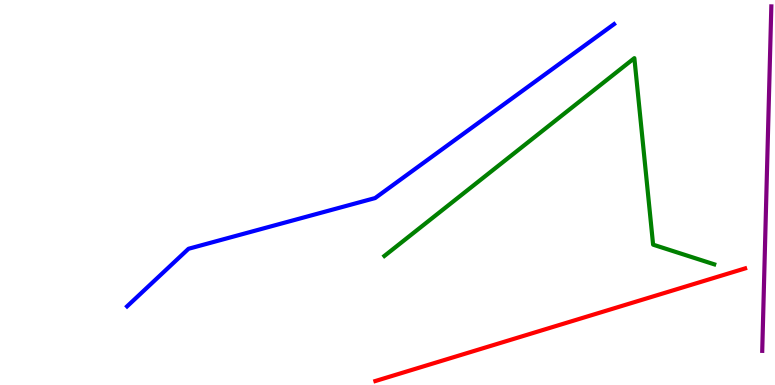[{'lines': ['blue', 'red'], 'intersections': []}, {'lines': ['green', 'red'], 'intersections': []}, {'lines': ['purple', 'red'], 'intersections': []}, {'lines': ['blue', 'green'], 'intersections': []}, {'lines': ['blue', 'purple'], 'intersections': []}, {'lines': ['green', 'purple'], 'intersections': []}]